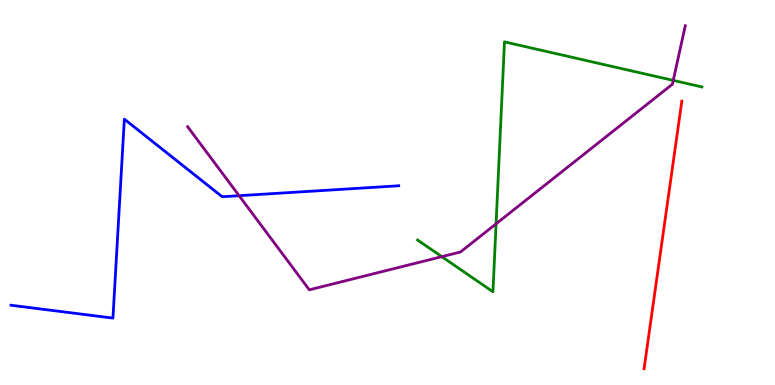[{'lines': ['blue', 'red'], 'intersections': []}, {'lines': ['green', 'red'], 'intersections': []}, {'lines': ['purple', 'red'], 'intersections': []}, {'lines': ['blue', 'green'], 'intersections': []}, {'lines': ['blue', 'purple'], 'intersections': [{'x': 3.09, 'y': 4.92}]}, {'lines': ['green', 'purple'], 'intersections': [{'x': 5.7, 'y': 3.33}, {'x': 6.4, 'y': 4.19}, {'x': 8.69, 'y': 7.91}]}]